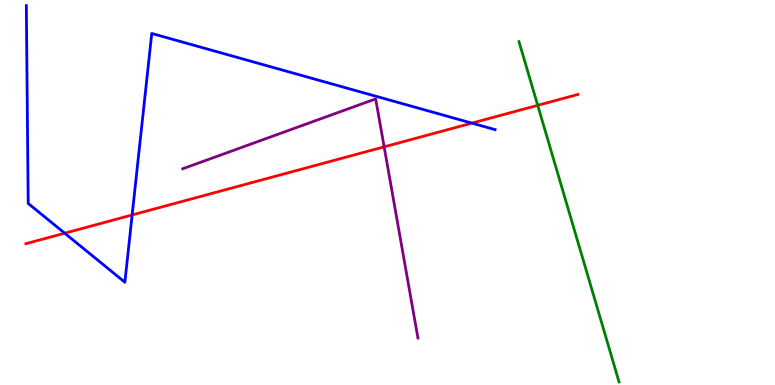[{'lines': ['blue', 'red'], 'intersections': [{'x': 0.835, 'y': 3.94}, {'x': 1.71, 'y': 4.42}, {'x': 6.09, 'y': 6.8}]}, {'lines': ['green', 'red'], 'intersections': [{'x': 6.94, 'y': 7.26}]}, {'lines': ['purple', 'red'], 'intersections': [{'x': 4.96, 'y': 6.19}]}, {'lines': ['blue', 'green'], 'intersections': []}, {'lines': ['blue', 'purple'], 'intersections': []}, {'lines': ['green', 'purple'], 'intersections': []}]